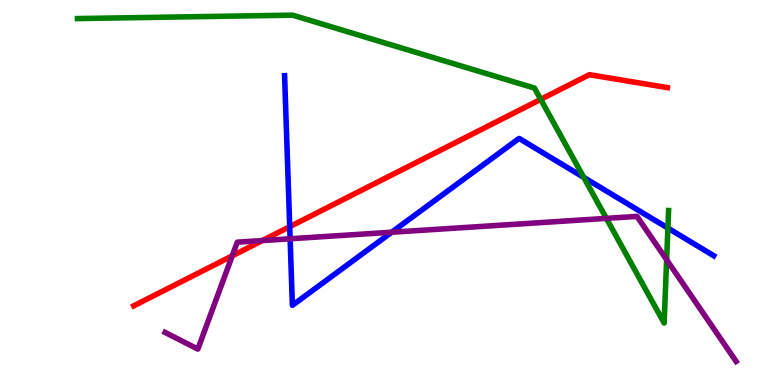[{'lines': ['blue', 'red'], 'intersections': [{'x': 3.74, 'y': 4.11}]}, {'lines': ['green', 'red'], 'intersections': [{'x': 6.98, 'y': 7.42}]}, {'lines': ['purple', 'red'], 'intersections': [{'x': 3.0, 'y': 3.35}, {'x': 3.39, 'y': 3.75}]}, {'lines': ['blue', 'green'], 'intersections': [{'x': 7.53, 'y': 5.39}, {'x': 8.62, 'y': 4.08}]}, {'lines': ['blue', 'purple'], 'intersections': [{'x': 3.74, 'y': 3.8}, {'x': 5.05, 'y': 3.97}]}, {'lines': ['green', 'purple'], 'intersections': [{'x': 7.82, 'y': 4.33}, {'x': 8.6, 'y': 3.25}]}]